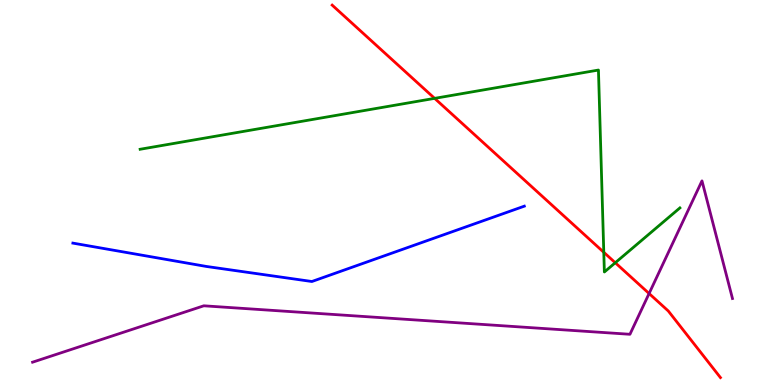[{'lines': ['blue', 'red'], 'intersections': []}, {'lines': ['green', 'red'], 'intersections': [{'x': 5.61, 'y': 7.45}, {'x': 7.79, 'y': 3.45}, {'x': 7.94, 'y': 3.18}]}, {'lines': ['purple', 'red'], 'intersections': [{'x': 8.38, 'y': 2.38}]}, {'lines': ['blue', 'green'], 'intersections': []}, {'lines': ['blue', 'purple'], 'intersections': []}, {'lines': ['green', 'purple'], 'intersections': []}]